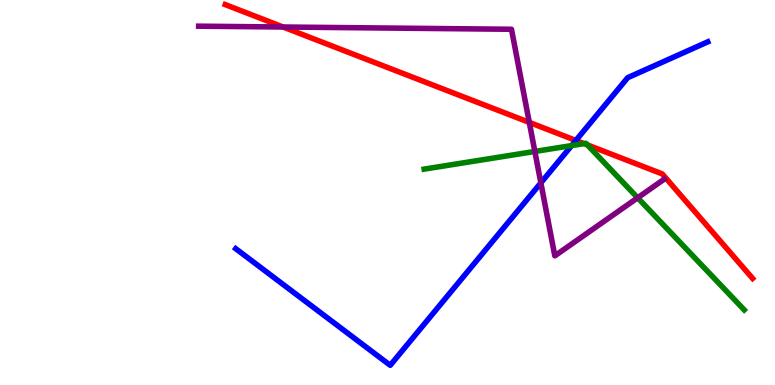[{'lines': ['blue', 'red'], 'intersections': [{'x': 7.43, 'y': 6.35}]}, {'lines': ['green', 'red'], 'intersections': [{'x': 7.54, 'y': 6.27}, {'x': 7.58, 'y': 6.24}]}, {'lines': ['purple', 'red'], 'intersections': [{'x': 3.65, 'y': 9.3}, {'x': 6.83, 'y': 6.82}]}, {'lines': ['blue', 'green'], 'intersections': [{'x': 7.38, 'y': 6.22}]}, {'lines': ['blue', 'purple'], 'intersections': [{'x': 6.98, 'y': 5.25}]}, {'lines': ['green', 'purple'], 'intersections': [{'x': 6.9, 'y': 6.07}, {'x': 8.23, 'y': 4.86}]}]